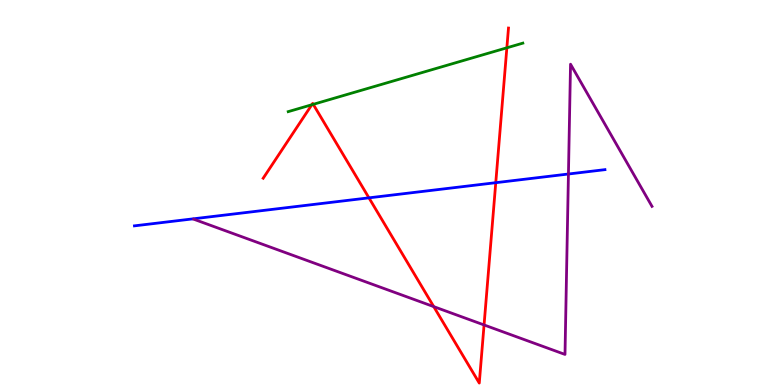[{'lines': ['blue', 'red'], 'intersections': [{'x': 4.76, 'y': 4.86}, {'x': 6.4, 'y': 5.25}]}, {'lines': ['green', 'red'], 'intersections': [{'x': 4.02, 'y': 7.28}, {'x': 4.04, 'y': 7.29}, {'x': 6.54, 'y': 8.76}]}, {'lines': ['purple', 'red'], 'intersections': [{'x': 5.6, 'y': 2.04}, {'x': 6.25, 'y': 1.56}]}, {'lines': ['blue', 'green'], 'intersections': []}, {'lines': ['blue', 'purple'], 'intersections': [{'x': 7.33, 'y': 5.48}]}, {'lines': ['green', 'purple'], 'intersections': []}]